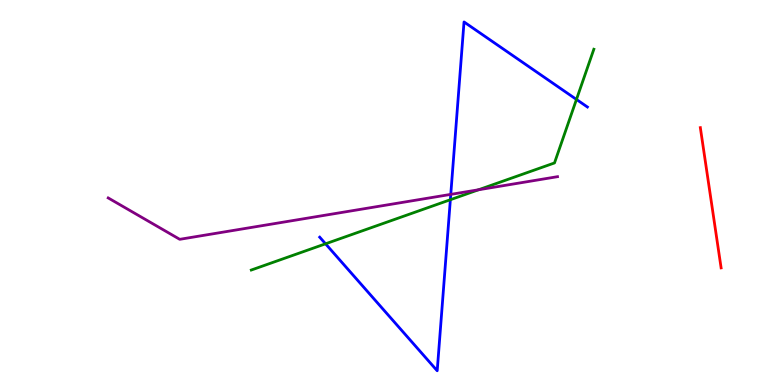[{'lines': ['blue', 'red'], 'intersections': []}, {'lines': ['green', 'red'], 'intersections': []}, {'lines': ['purple', 'red'], 'intersections': []}, {'lines': ['blue', 'green'], 'intersections': [{'x': 4.2, 'y': 3.67}, {'x': 5.81, 'y': 4.81}, {'x': 7.44, 'y': 7.42}]}, {'lines': ['blue', 'purple'], 'intersections': [{'x': 5.82, 'y': 4.95}]}, {'lines': ['green', 'purple'], 'intersections': [{'x': 6.17, 'y': 5.07}]}]